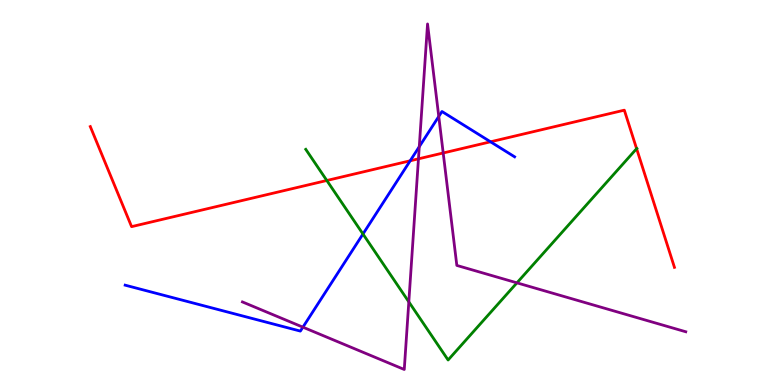[{'lines': ['blue', 'red'], 'intersections': [{'x': 5.29, 'y': 5.82}, {'x': 6.33, 'y': 6.32}]}, {'lines': ['green', 'red'], 'intersections': [{'x': 4.22, 'y': 5.31}, {'x': 8.21, 'y': 6.14}]}, {'lines': ['purple', 'red'], 'intersections': [{'x': 5.4, 'y': 5.87}, {'x': 5.72, 'y': 6.03}]}, {'lines': ['blue', 'green'], 'intersections': [{'x': 4.68, 'y': 3.92}]}, {'lines': ['blue', 'purple'], 'intersections': [{'x': 3.91, 'y': 1.5}, {'x': 5.41, 'y': 6.19}, {'x': 5.66, 'y': 6.98}]}, {'lines': ['green', 'purple'], 'intersections': [{'x': 5.28, 'y': 2.16}, {'x': 6.67, 'y': 2.65}]}]